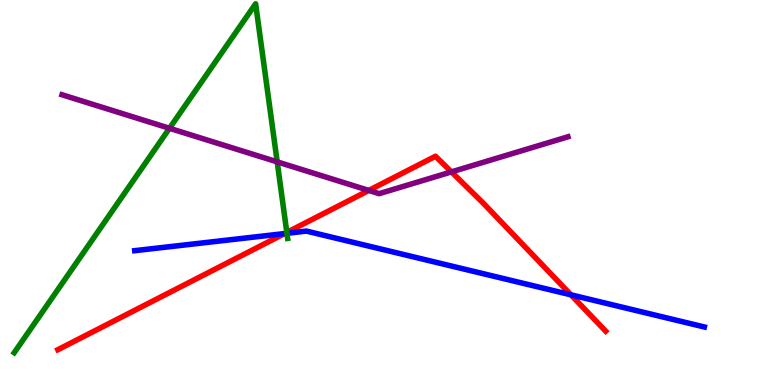[{'lines': ['blue', 'red'], 'intersections': [{'x': 3.67, 'y': 3.93}, {'x': 7.37, 'y': 2.34}]}, {'lines': ['green', 'red'], 'intersections': [{'x': 3.7, 'y': 3.96}]}, {'lines': ['purple', 'red'], 'intersections': [{'x': 4.76, 'y': 5.05}, {'x': 5.82, 'y': 5.54}]}, {'lines': ['blue', 'green'], 'intersections': [{'x': 3.7, 'y': 3.94}]}, {'lines': ['blue', 'purple'], 'intersections': []}, {'lines': ['green', 'purple'], 'intersections': [{'x': 2.19, 'y': 6.67}, {'x': 3.58, 'y': 5.8}]}]